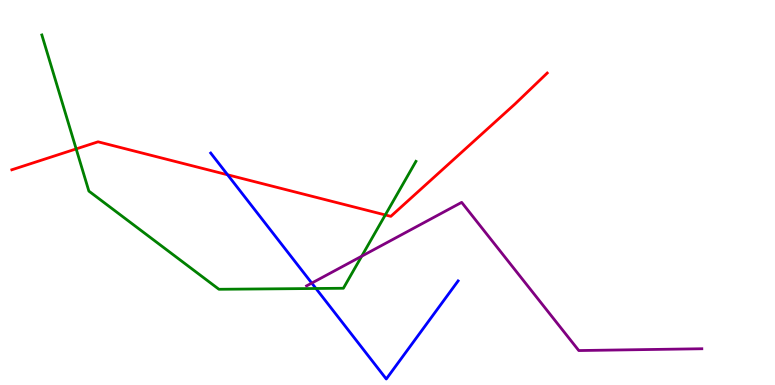[{'lines': ['blue', 'red'], 'intersections': [{'x': 2.94, 'y': 5.46}]}, {'lines': ['green', 'red'], 'intersections': [{'x': 0.983, 'y': 6.13}, {'x': 4.97, 'y': 4.42}]}, {'lines': ['purple', 'red'], 'intersections': []}, {'lines': ['blue', 'green'], 'intersections': [{'x': 4.08, 'y': 2.51}]}, {'lines': ['blue', 'purple'], 'intersections': [{'x': 4.02, 'y': 2.65}]}, {'lines': ['green', 'purple'], 'intersections': [{'x': 4.67, 'y': 3.35}]}]